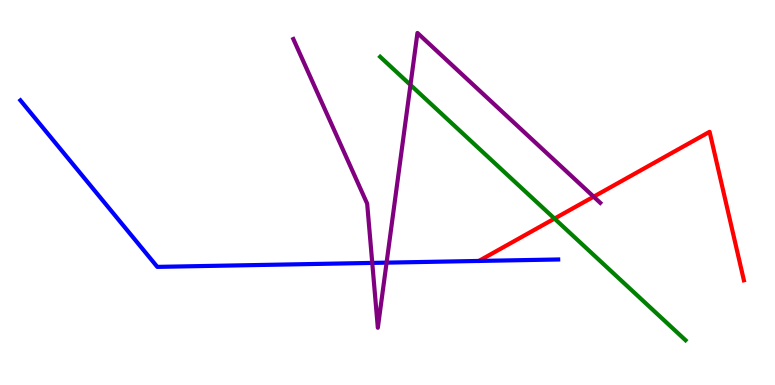[{'lines': ['blue', 'red'], 'intersections': []}, {'lines': ['green', 'red'], 'intersections': [{'x': 7.15, 'y': 4.32}]}, {'lines': ['purple', 'red'], 'intersections': [{'x': 7.66, 'y': 4.89}]}, {'lines': ['blue', 'green'], 'intersections': []}, {'lines': ['blue', 'purple'], 'intersections': [{'x': 4.8, 'y': 3.17}, {'x': 4.99, 'y': 3.18}]}, {'lines': ['green', 'purple'], 'intersections': [{'x': 5.3, 'y': 7.79}]}]